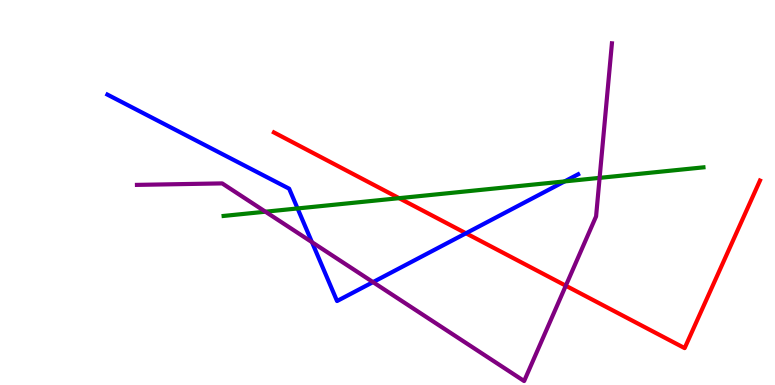[{'lines': ['blue', 'red'], 'intersections': [{'x': 6.01, 'y': 3.94}]}, {'lines': ['green', 'red'], 'intersections': [{'x': 5.15, 'y': 4.85}]}, {'lines': ['purple', 'red'], 'intersections': [{'x': 7.3, 'y': 2.58}]}, {'lines': ['blue', 'green'], 'intersections': [{'x': 3.84, 'y': 4.59}, {'x': 7.29, 'y': 5.29}]}, {'lines': ['blue', 'purple'], 'intersections': [{'x': 4.03, 'y': 3.71}, {'x': 4.81, 'y': 2.67}]}, {'lines': ['green', 'purple'], 'intersections': [{'x': 3.42, 'y': 4.5}, {'x': 7.74, 'y': 5.38}]}]